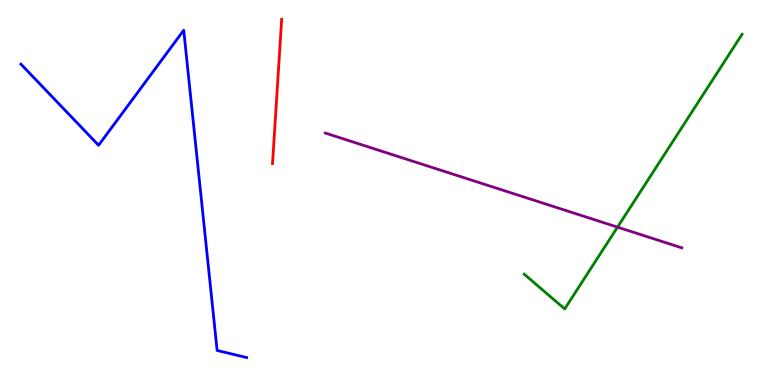[{'lines': ['blue', 'red'], 'intersections': []}, {'lines': ['green', 'red'], 'intersections': []}, {'lines': ['purple', 'red'], 'intersections': []}, {'lines': ['blue', 'green'], 'intersections': []}, {'lines': ['blue', 'purple'], 'intersections': []}, {'lines': ['green', 'purple'], 'intersections': [{'x': 7.97, 'y': 4.1}]}]